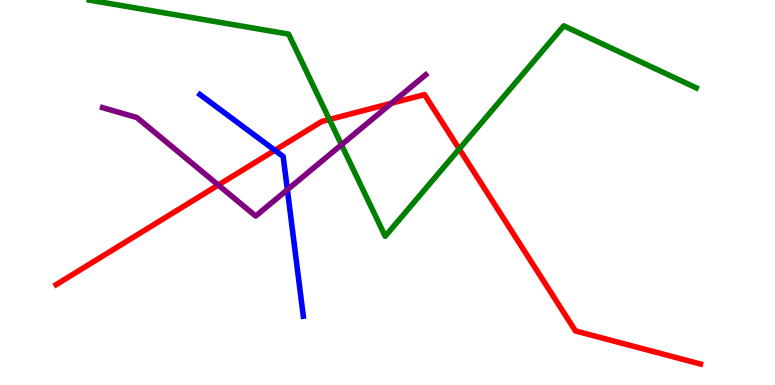[{'lines': ['blue', 'red'], 'intersections': [{'x': 3.55, 'y': 6.1}]}, {'lines': ['green', 'red'], 'intersections': [{'x': 4.25, 'y': 6.9}, {'x': 5.93, 'y': 6.13}]}, {'lines': ['purple', 'red'], 'intersections': [{'x': 2.82, 'y': 5.19}, {'x': 5.05, 'y': 7.32}]}, {'lines': ['blue', 'green'], 'intersections': []}, {'lines': ['blue', 'purple'], 'intersections': [{'x': 3.71, 'y': 5.07}]}, {'lines': ['green', 'purple'], 'intersections': [{'x': 4.41, 'y': 6.24}]}]